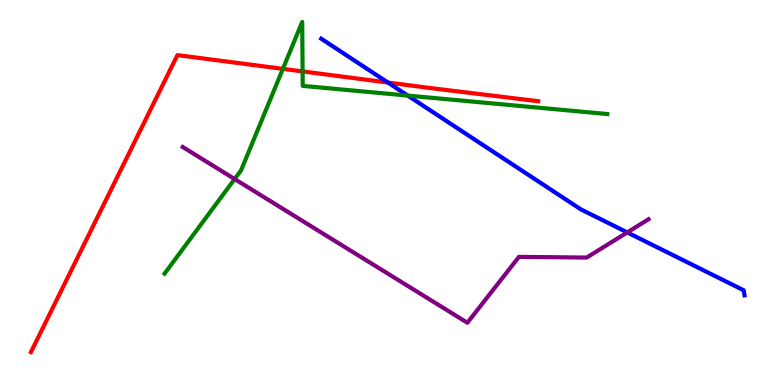[{'lines': ['blue', 'red'], 'intersections': [{'x': 5.01, 'y': 7.86}]}, {'lines': ['green', 'red'], 'intersections': [{'x': 3.65, 'y': 8.21}, {'x': 3.9, 'y': 8.14}]}, {'lines': ['purple', 'red'], 'intersections': []}, {'lines': ['blue', 'green'], 'intersections': [{'x': 5.26, 'y': 7.52}]}, {'lines': ['blue', 'purple'], 'intersections': [{'x': 8.09, 'y': 3.96}]}, {'lines': ['green', 'purple'], 'intersections': [{'x': 3.03, 'y': 5.35}]}]